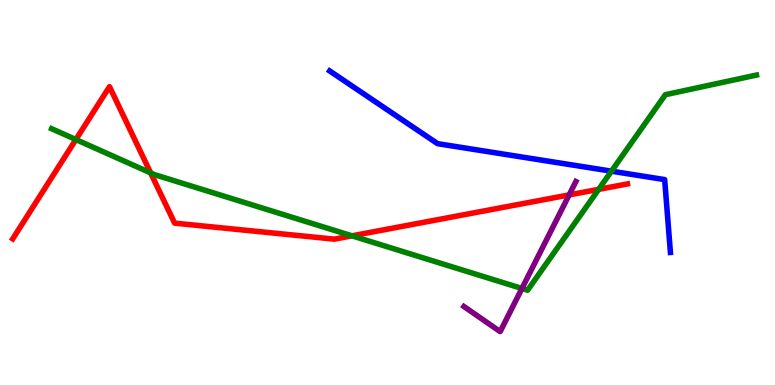[{'lines': ['blue', 'red'], 'intersections': []}, {'lines': ['green', 'red'], 'intersections': [{'x': 0.979, 'y': 6.38}, {'x': 1.94, 'y': 5.51}, {'x': 4.54, 'y': 3.87}, {'x': 7.72, 'y': 5.08}]}, {'lines': ['purple', 'red'], 'intersections': [{'x': 7.34, 'y': 4.94}]}, {'lines': ['blue', 'green'], 'intersections': [{'x': 7.89, 'y': 5.55}]}, {'lines': ['blue', 'purple'], 'intersections': []}, {'lines': ['green', 'purple'], 'intersections': [{'x': 6.73, 'y': 2.51}]}]